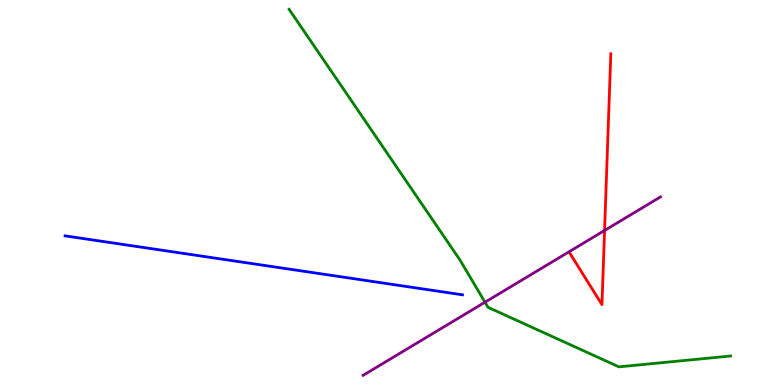[{'lines': ['blue', 'red'], 'intersections': []}, {'lines': ['green', 'red'], 'intersections': []}, {'lines': ['purple', 'red'], 'intersections': [{'x': 7.8, 'y': 4.01}]}, {'lines': ['blue', 'green'], 'intersections': []}, {'lines': ['blue', 'purple'], 'intersections': []}, {'lines': ['green', 'purple'], 'intersections': [{'x': 6.26, 'y': 2.15}]}]